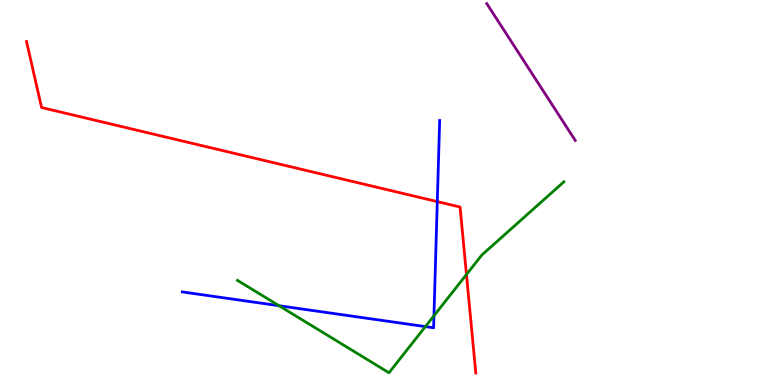[{'lines': ['blue', 'red'], 'intersections': [{'x': 5.64, 'y': 4.76}]}, {'lines': ['green', 'red'], 'intersections': [{'x': 6.02, 'y': 2.87}]}, {'lines': ['purple', 'red'], 'intersections': []}, {'lines': ['blue', 'green'], 'intersections': [{'x': 3.6, 'y': 2.06}, {'x': 5.49, 'y': 1.52}, {'x': 5.6, 'y': 1.8}]}, {'lines': ['blue', 'purple'], 'intersections': []}, {'lines': ['green', 'purple'], 'intersections': []}]